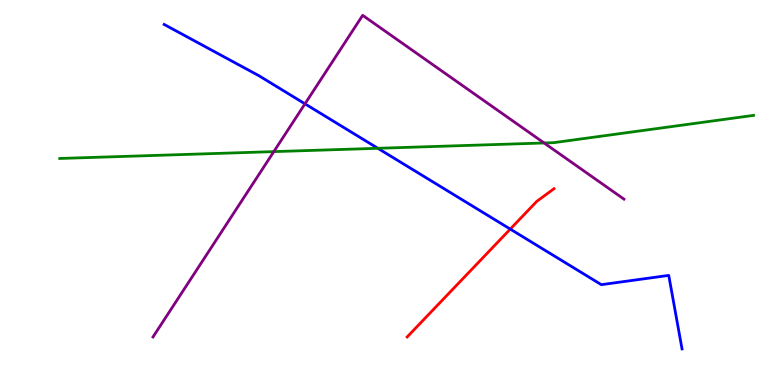[{'lines': ['blue', 'red'], 'intersections': [{'x': 6.58, 'y': 4.05}]}, {'lines': ['green', 'red'], 'intersections': []}, {'lines': ['purple', 'red'], 'intersections': []}, {'lines': ['blue', 'green'], 'intersections': [{'x': 4.88, 'y': 6.15}]}, {'lines': ['blue', 'purple'], 'intersections': [{'x': 3.94, 'y': 7.3}]}, {'lines': ['green', 'purple'], 'intersections': [{'x': 3.53, 'y': 6.06}, {'x': 7.02, 'y': 6.29}]}]